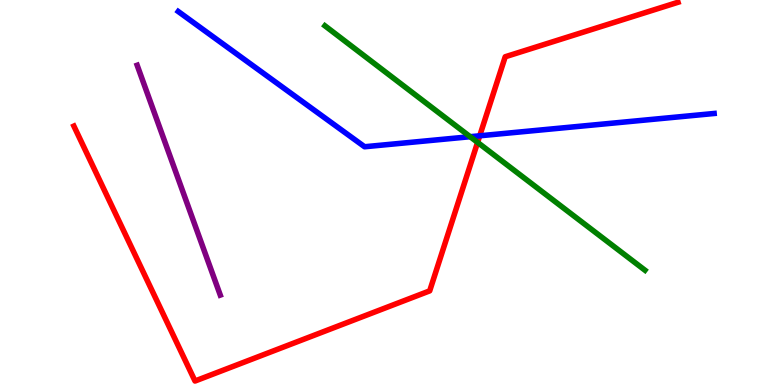[{'lines': ['blue', 'red'], 'intersections': [{'x': 6.19, 'y': 6.47}]}, {'lines': ['green', 'red'], 'intersections': [{'x': 6.16, 'y': 6.3}]}, {'lines': ['purple', 'red'], 'intersections': []}, {'lines': ['blue', 'green'], 'intersections': [{'x': 6.07, 'y': 6.45}]}, {'lines': ['blue', 'purple'], 'intersections': []}, {'lines': ['green', 'purple'], 'intersections': []}]